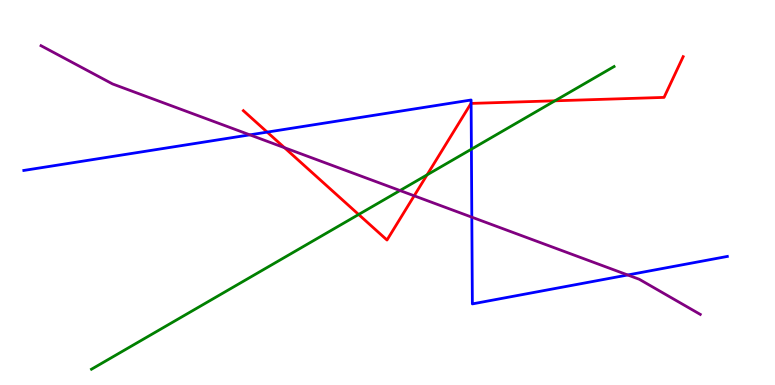[{'lines': ['blue', 'red'], 'intersections': [{'x': 3.45, 'y': 6.57}, {'x': 6.08, 'y': 7.31}]}, {'lines': ['green', 'red'], 'intersections': [{'x': 4.63, 'y': 4.43}, {'x': 5.51, 'y': 5.46}, {'x': 7.16, 'y': 7.38}]}, {'lines': ['purple', 'red'], 'intersections': [{'x': 3.67, 'y': 6.16}, {'x': 5.34, 'y': 4.91}]}, {'lines': ['blue', 'green'], 'intersections': [{'x': 6.08, 'y': 6.13}]}, {'lines': ['blue', 'purple'], 'intersections': [{'x': 3.22, 'y': 6.5}, {'x': 6.09, 'y': 4.36}, {'x': 8.1, 'y': 2.86}]}, {'lines': ['green', 'purple'], 'intersections': [{'x': 5.16, 'y': 5.05}]}]